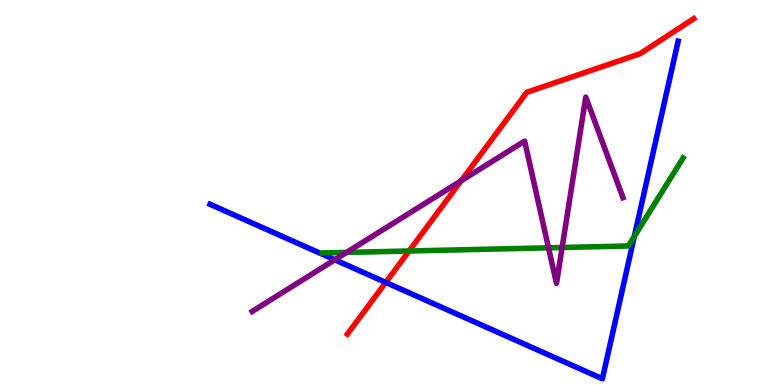[{'lines': ['blue', 'red'], 'intersections': [{'x': 4.98, 'y': 2.66}]}, {'lines': ['green', 'red'], 'intersections': [{'x': 5.28, 'y': 3.48}]}, {'lines': ['purple', 'red'], 'intersections': [{'x': 5.95, 'y': 5.3}]}, {'lines': ['blue', 'green'], 'intersections': [{'x': 8.19, 'y': 3.86}]}, {'lines': ['blue', 'purple'], 'intersections': [{'x': 4.32, 'y': 3.25}]}, {'lines': ['green', 'purple'], 'intersections': [{'x': 4.47, 'y': 3.44}, {'x': 7.08, 'y': 3.56}, {'x': 7.25, 'y': 3.57}]}]